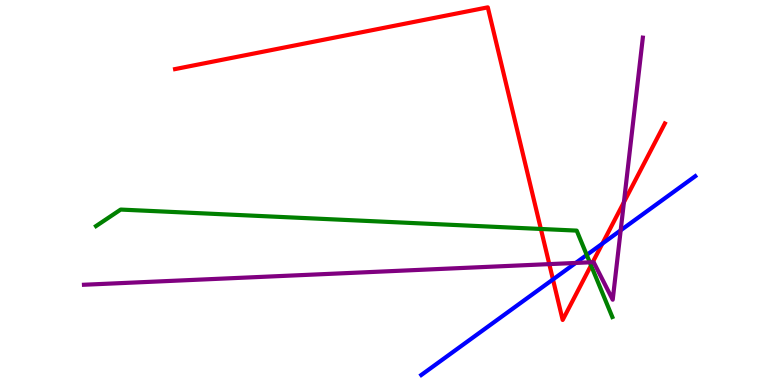[{'lines': ['blue', 'red'], 'intersections': [{'x': 7.14, 'y': 2.74}, {'x': 7.77, 'y': 3.67}]}, {'lines': ['green', 'red'], 'intersections': [{'x': 6.98, 'y': 4.05}, {'x': 7.63, 'y': 3.11}]}, {'lines': ['purple', 'red'], 'intersections': [{'x': 7.09, 'y': 3.14}, {'x': 7.65, 'y': 3.19}, {'x': 8.05, 'y': 4.75}]}, {'lines': ['blue', 'green'], 'intersections': [{'x': 7.57, 'y': 3.38}]}, {'lines': ['blue', 'purple'], 'intersections': [{'x': 7.43, 'y': 3.17}, {'x': 8.01, 'y': 4.02}]}, {'lines': ['green', 'purple'], 'intersections': [{'x': 7.61, 'y': 3.19}]}]